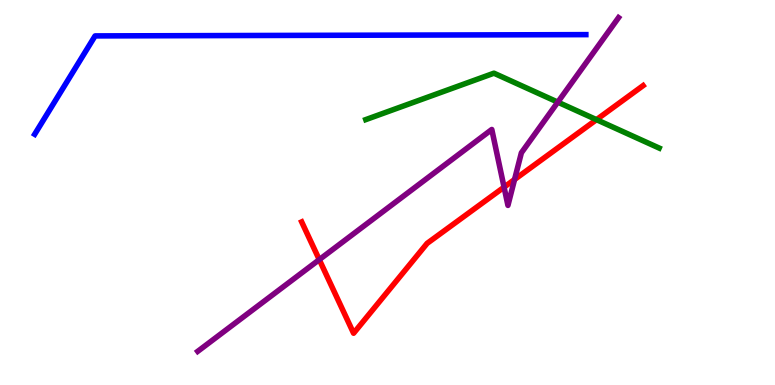[{'lines': ['blue', 'red'], 'intersections': []}, {'lines': ['green', 'red'], 'intersections': [{'x': 7.7, 'y': 6.89}]}, {'lines': ['purple', 'red'], 'intersections': [{'x': 4.12, 'y': 3.26}, {'x': 6.5, 'y': 5.14}, {'x': 6.64, 'y': 5.34}]}, {'lines': ['blue', 'green'], 'intersections': []}, {'lines': ['blue', 'purple'], 'intersections': []}, {'lines': ['green', 'purple'], 'intersections': [{'x': 7.2, 'y': 7.35}]}]